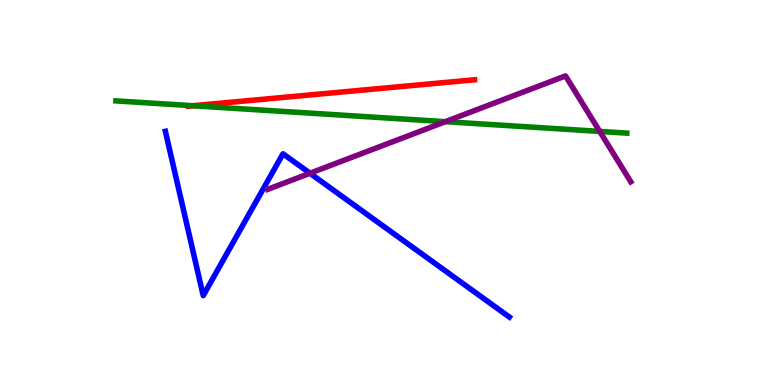[{'lines': ['blue', 'red'], 'intersections': []}, {'lines': ['green', 'red'], 'intersections': [{'x': 2.49, 'y': 7.25}]}, {'lines': ['purple', 'red'], 'intersections': []}, {'lines': ['blue', 'green'], 'intersections': []}, {'lines': ['blue', 'purple'], 'intersections': [{'x': 4.0, 'y': 5.5}]}, {'lines': ['green', 'purple'], 'intersections': [{'x': 5.75, 'y': 6.84}, {'x': 7.74, 'y': 6.59}]}]